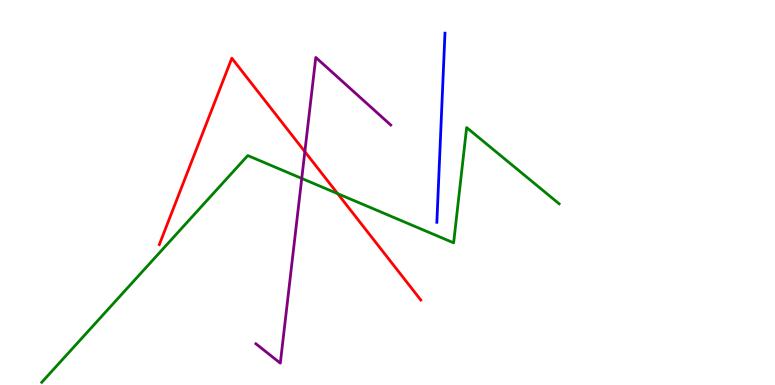[{'lines': ['blue', 'red'], 'intersections': []}, {'lines': ['green', 'red'], 'intersections': [{'x': 4.36, 'y': 4.97}]}, {'lines': ['purple', 'red'], 'intersections': [{'x': 3.93, 'y': 6.06}]}, {'lines': ['blue', 'green'], 'intersections': []}, {'lines': ['blue', 'purple'], 'intersections': []}, {'lines': ['green', 'purple'], 'intersections': [{'x': 3.89, 'y': 5.37}]}]